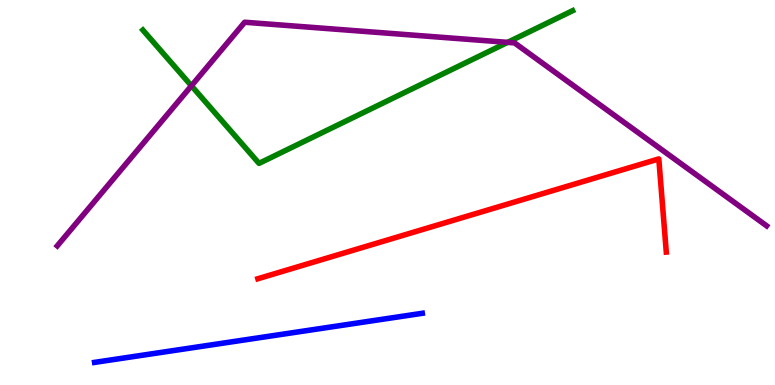[{'lines': ['blue', 'red'], 'intersections': []}, {'lines': ['green', 'red'], 'intersections': []}, {'lines': ['purple', 'red'], 'intersections': []}, {'lines': ['blue', 'green'], 'intersections': []}, {'lines': ['blue', 'purple'], 'intersections': []}, {'lines': ['green', 'purple'], 'intersections': [{'x': 2.47, 'y': 7.77}, {'x': 6.55, 'y': 8.9}]}]